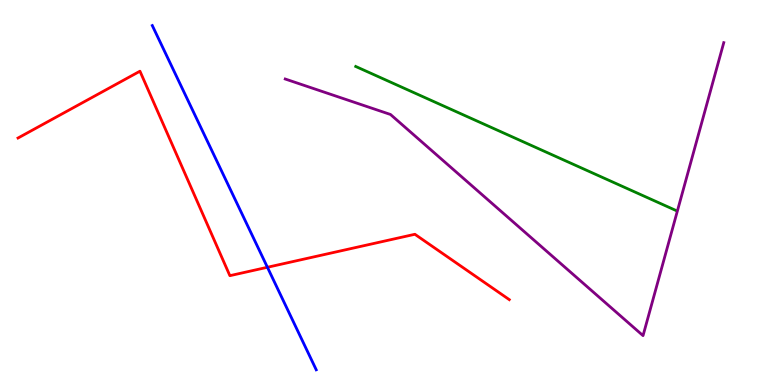[{'lines': ['blue', 'red'], 'intersections': [{'x': 3.45, 'y': 3.06}]}, {'lines': ['green', 'red'], 'intersections': []}, {'lines': ['purple', 'red'], 'intersections': []}, {'lines': ['blue', 'green'], 'intersections': []}, {'lines': ['blue', 'purple'], 'intersections': []}, {'lines': ['green', 'purple'], 'intersections': []}]